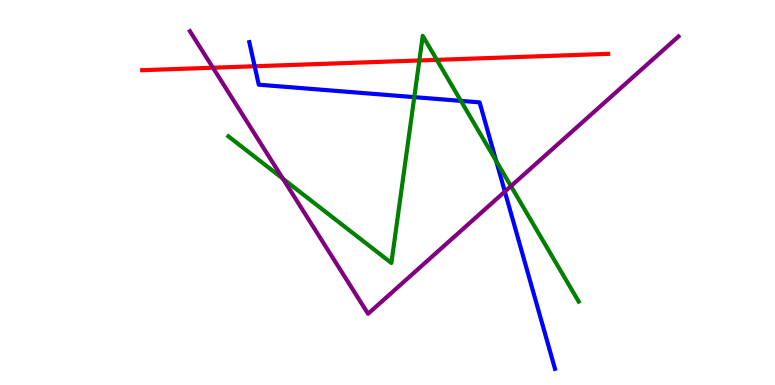[{'lines': ['blue', 'red'], 'intersections': [{'x': 3.29, 'y': 8.28}]}, {'lines': ['green', 'red'], 'intersections': [{'x': 5.41, 'y': 8.43}, {'x': 5.64, 'y': 8.45}]}, {'lines': ['purple', 'red'], 'intersections': [{'x': 2.75, 'y': 8.24}]}, {'lines': ['blue', 'green'], 'intersections': [{'x': 5.35, 'y': 7.48}, {'x': 5.95, 'y': 7.38}, {'x': 6.4, 'y': 5.82}]}, {'lines': ['blue', 'purple'], 'intersections': [{'x': 6.51, 'y': 5.02}]}, {'lines': ['green', 'purple'], 'intersections': [{'x': 3.65, 'y': 5.36}, {'x': 6.59, 'y': 5.17}]}]